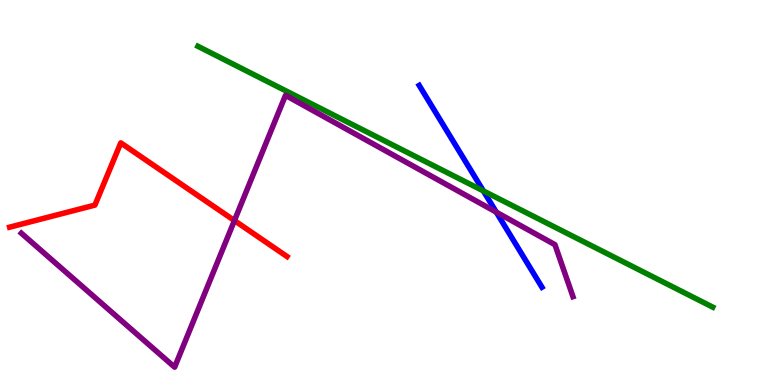[{'lines': ['blue', 'red'], 'intersections': []}, {'lines': ['green', 'red'], 'intersections': []}, {'lines': ['purple', 'red'], 'intersections': [{'x': 3.02, 'y': 4.27}]}, {'lines': ['blue', 'green'], 'intersections': [{'x': 6.24, 'y': 5.04}]}, {'lines': ['blue', 'purple'], 'intersections': [{'x': 6.4, 'y': 4.49}]}, {'lines': ['green', 'purple'], 'intersections': []}]